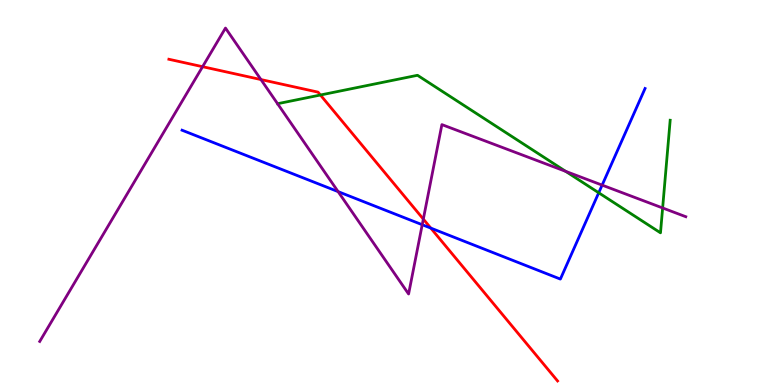[{'lines': ['blue', 'red'], 'intersections': [{'x': 5.56, 'y': 4.08}]}, {'lines': ['green', 'red'], 'intersections': [{'x': 4.13, 'y': 7.53}]}, {'lines': ['purple', 'red'], 'intersections': [{'x': 2.61, 'y': 8.27}, {'x': 3.37, 'y': 7.93}, {'x': 5.46, 'y': 4.31}]}, {'lines': ['blue', 'green'], 'intersections': [{'x': 7.73, 'y': 4.99}]}, {'lines': ['blue', 'purple'], 'intersections': [{'x': 4.36, 'y': 5.02}, {'x': 5.45, 'y': 4.16}, {'x': 7.77, 'y': 5.19}]}, {'lines': ['green', 'purple'], 'intersections': [{'x': 7.3, 'y': 5.55}, {'x': 8.55, 'y': 4.6}]}]